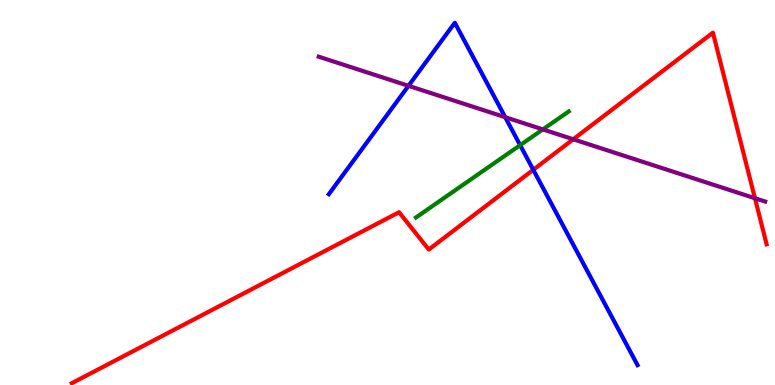[{'lines': ['blue', 'red'], 'intersections': [{'x': 6.88, 'y': 5.59}]}, {'lines': ['green', 'red'], 'intersections': []}, {'lines': ['purple', 'red'], 'intersections': [{'x': 7.4, 'y': 6.38}, {'x': 9.74, 'y': 4.85}]}, {'lines': ['blue', 'green'], 'intersections': [{'x': 6.71, 'y': 6.23}]}, {'lines': ['blue', 'purple'], 'intersections': [{'x': 5.27, 'y': 7.77}, {'x': 6.52, 'y': 6.96}]}, {'lines': ['green', 'purple'], 'intersections': [{'x': 7.0, 'y': 6.64}]}]